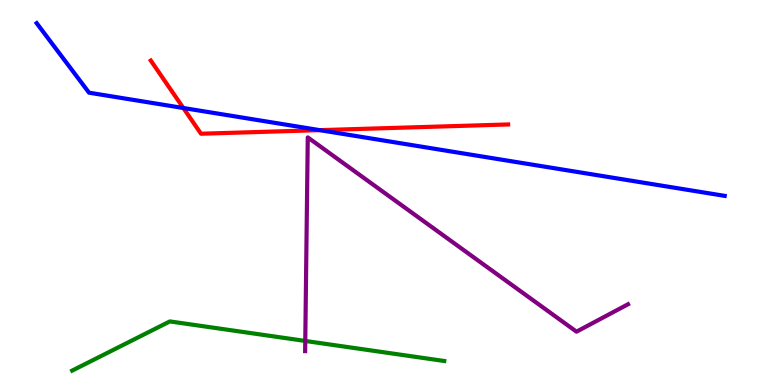[{'lines': ['blue', 'red'], 'intersections': [{'x': 2.37, 'y': 7.19}, {'x': 4.13, 'y': 6.62}]}, {'lines': ['green', 'red'], 'intersections': []}, {'lines': ['purple', 'red'], 'intersections': []}, {'lines': ['blue', 'green'], 'intersections': []}, {'lines': ['blue', 'purple'], 'intersections': []}, {'lines': ['green', 'purple'], 'intersections': [{'x': 3.94, 'y': 1.14}]}]